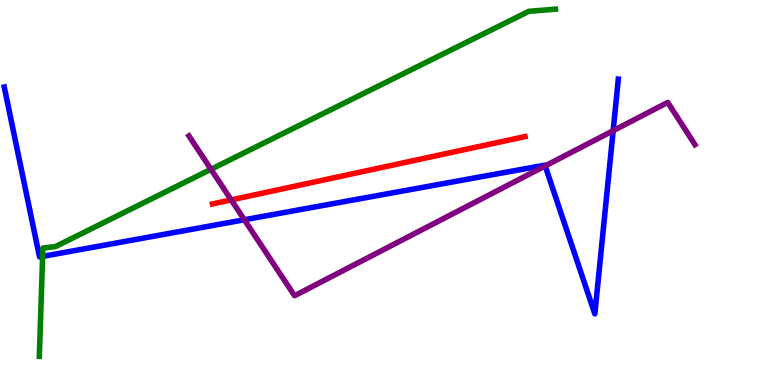[{'lines': ['blue', 'red'], 'intersections': []}, {'lines': ['green', 'red'], 'intersections': []}, {'lines': ['purple', 'red'], 'intersections': [{'x': 2.98, 'y': 4.81}]}, {'lines': ['blue', 'green'], 'intersections': [{'x': 0.55, 'y': 3.34}]}, {'lines': ['blue', 'purple'], 'intersections': [{'x': 3.15, 'y': 4.29}, {'x': 7.03, 'y': 5.69}, {'x': 7.91, 'y': 6.61}]}, {'lines': ['green', 'purple'], 'intersections': [{'x': 2.72, 'y': 5.6}]}]